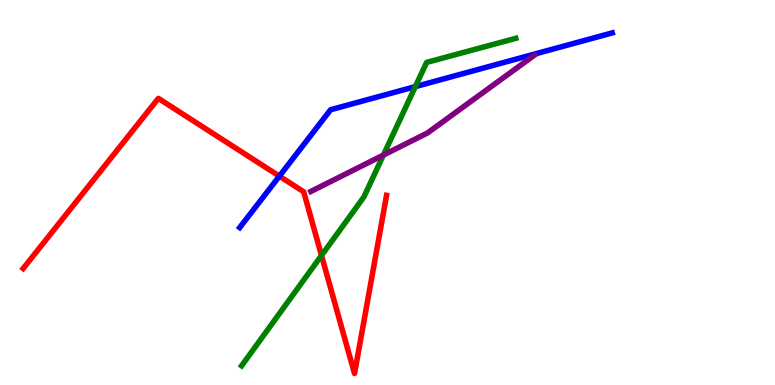[{'lines': ['blue', 'red'], 'intersections': [{'x': 3.6, 'y': 5.42}]}, {'lines': ['green', 'red'], 'intersections': [{'x': 4.15, 'y': 3.36}]}, {'lines': ['purple', 'red'], 'intersections': []}, {'lines': ['blue', 'green'], 'intersections': [{'x': 5.36, 'y': 7.75}]}, {'lines': ['blue', 'purple'], 'intersections': []}, {'lines': ['green', 'purple'], 'intersections': [{'x': 4.95, 'y': 5.97}]}]